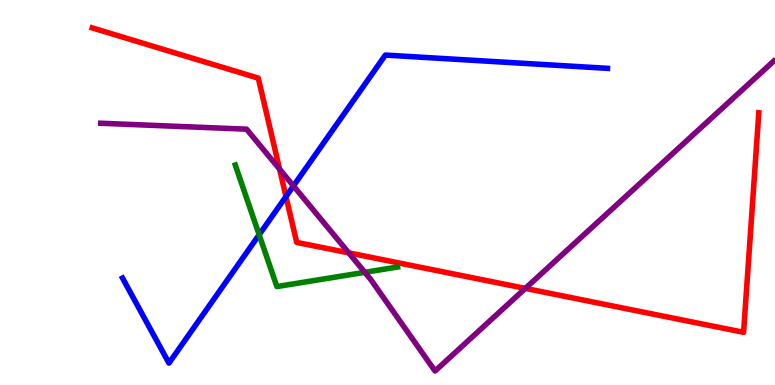[{'lines': ['blue', 'red'], 'intersections': [{'x': 3.69, 'y': 4.9}]}, {'lines': ['green', 'red'], 'intersections': []}, {'lines': ['purple', 'red'], 'intersections': [{'x': 3.61, 'y': 5.61}, {'x': 4.5, 'y': 3.43}, {'x': 6.78, 'y': 2.51}]}, {'lines': ['blue', 'green'], 'intersections': [{'x': 3.34, 'y': 3.9}]}, {'lines': ['blue', 'purple'], 'intersections': [{'x': 3.79, 'y': 5.17}]}, {'lines': ['green', 'purple'], 'intersections': [{'x': 4.71, 'y': 2.93}]}]